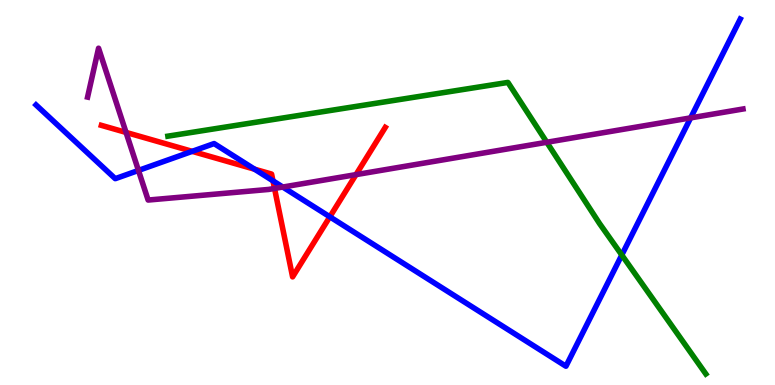[{'lines': ['blue', 'red'], 'intersections': [{'x': 2.48, 'y': 6.07}, {'x': 3.29, 'y': 5.61}, {'x': 3.52, 'y': 5.3}, {'x': 4.26, 'y': 4.37}]}, {'lines': ['green', 'red'], 'intersections': []}, {'lines': ['purple', 'red'], 'intersections': [{'x': 1.63, 'y': 6.56}, {'x': 3.54, 'y': 5.11}, {'x': 4.59, 'y': 5.46}]}, {'lines': ['blue', 'green'], 'intersections': [{'x': 8.02, 'y': 3.38}]}, {'lines': ['blue', 'purple'], 'intersections': [{'x': 1.79, 'y': 5.57}, {'x': 3.65, 'y': 5.14}, {'x': 8.91, 'y': 6.94}]}, {'lines': ['green', 'purple'], 'intersections': [{'x': 7.06, 'y': 6.3}]}]